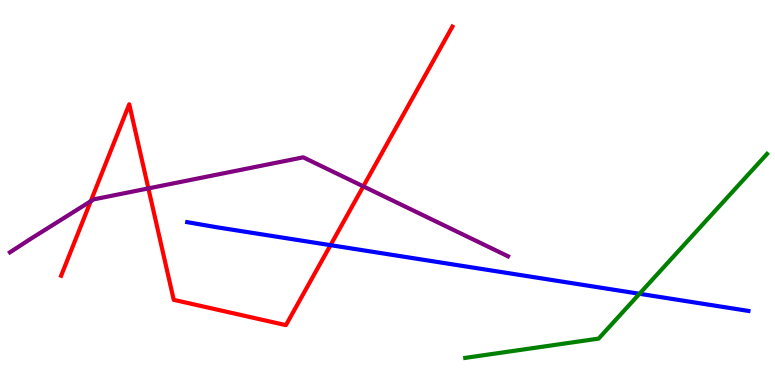[{'lines': ['blue', 'red'], 'intersections': [{'x': 4.26, 'y': 3.63}]}, {'lines': ['green', 'red'], 'intersections': []}, {'lines': ['purple', 'red'], 'intersections': [{'x': 1.17, 'y': 4.77}, {'x': 1.91, 'y': 5.11}, {'x': 4.69, 'y': 5.16}]}, {'lines': ['blue', 'green'], 'intersections': [{'x': 8.25, 'y': 2.37}]}, {'lines': ['blue', 'purple'], 'intersections': []}, {'lines': ['green', 'purple'], 'intersections': []}]